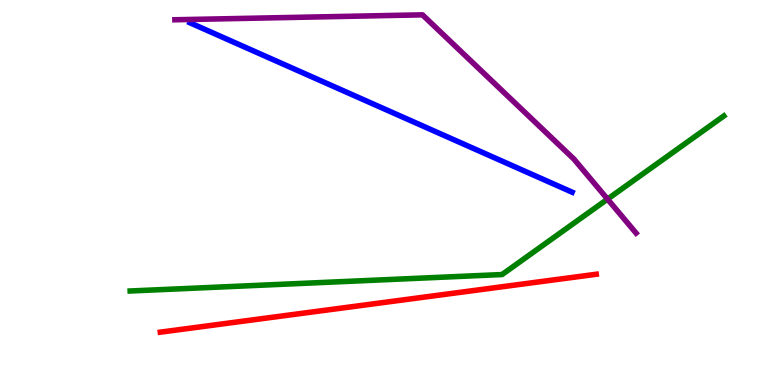[{'lines': ['blue', 'red'], 'intersections': []}, {'lines': ['green', 'red'], 'intersections': []}, {'lines': ['purple', 'red'], 'intersections': []}, {'lines': ['blue', 'green'], 'intersections': []}, {'lines': ['blue', 'purple'], 'intersections': []}, {'lines': ['green', 'purple'], 'intersections': [{'x': 7.84, 'y': 4.83}]}]